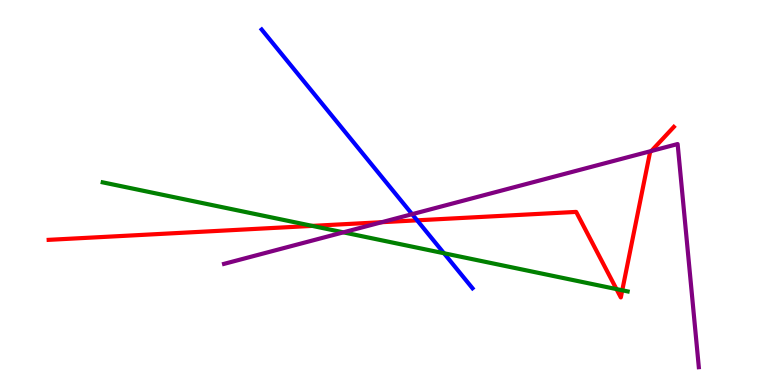[{'lines': ['blue', 'red'], 'intersections': [{'x': 5.38, 'y': 4.28}]}, {'lines': ['green', 'red'], 'intersections': [{'x': 4.03, 'y': 4.13}, {'x': 7.95, 'y': 2.49}, {'x': 8.03, 'y': 2.46}]}, {'lines': ['purple', 'red'], 'intersections': [{'x': 4.93, 'y': 4.23}, {'x': 8.4, 'y': 6.08}]}, {'lines': ['blue', 'green'], 'intersections': [{'x': 5.73, 'y': 3.42}]}, {'lines': ['blue', 'purple'], 'intersections': [{'x': 5.32, 'y': 4.44}]}, {'lines': ['green', 'purple'], 'intersections': [{'x': 4.43, 'y': 3.97}]}]